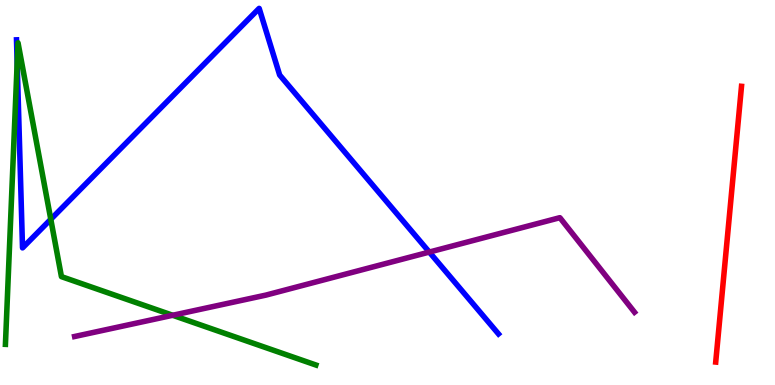[{'lines': ['blue', 'red'], 'intersections': []}, {'lines': ['green', 'red'], 'intersections': []}, {'lines': ['purple', 'red'], 'intersections': []}, {'lines': ['blue', 'green'], 'intersections': [{'x': 0.222, 'y': 8.36}, {'x': 0.655, 'y': 4.3}]}, {'lines': ['blue', 'purple'], 'intersections': [{'x': 5.54, 'y': 3.45}]}, {'lines': ['green', 'purple'], 'intersections': [{'x': 2.23, 'y': 1.81}]}]